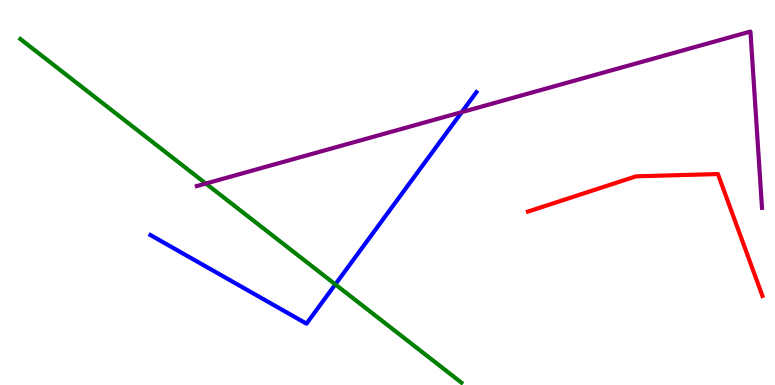[{'lines': ['blue', 'red'], 'intersections': []}, {'lines': ['green', 'red'], 'intersections': []}, {'lines': ['purple', 'red'], 'intersections': []}, {'lines': ['blue', 'green'], 'intersections': [{'x': 4.33, 'y': 2.61}]}, {'lines': ['blue', 'purple'], 'intersections': [{'x': 5.96, 'y': 7.09}]}, {'lines': ['green', 'purple'], 'intersections': [{'x': 2.66, 'y': 5.23}]}]